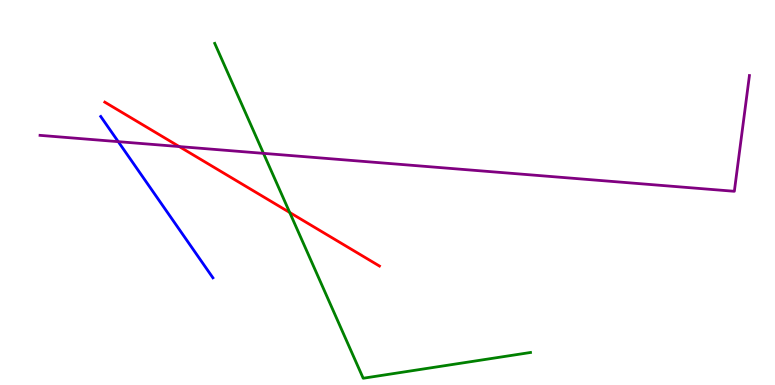[{'lines': ['blue', 'red'], 'intersections': []}, {'lines': ['green', 'red'], 'intersections': [{'x': 3.74, 'y': 4.48}]}, {'lines': ['purple', 'red'], 'intersections': [{'x': 2.31, 'y': 6.19}]}, {'lines': ['blue', 'green'], 'intersections': []}, {'lines': ['blue', 'purple'], 'intersections': [{'x': 1.53, 'y': 6.32}]}, {'lines': ['green', 'purple'], 'intersections': [{'x': 3.4, 'y': 6.02}]}]